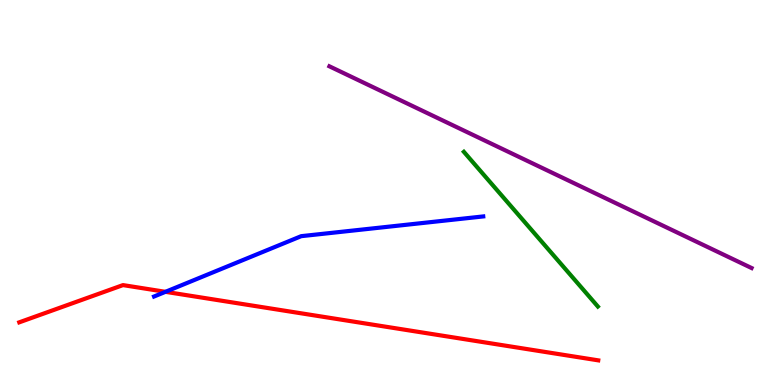[{'lines': ['blue', 'red'], 'intersections': [{'x': 2.14, 'y': 2.42}]}, {'lines': ['green', 'red'], 'intersections': []}, {'lines': ['purple', 'red'], 'intersections': []}, {'lines': ['blue', 'green'], 'intersections': []}, {'lines': ['blue', 'purple'], 'intersections': []}, {'lines': ['green', 'purple'], 'intersections': []}]